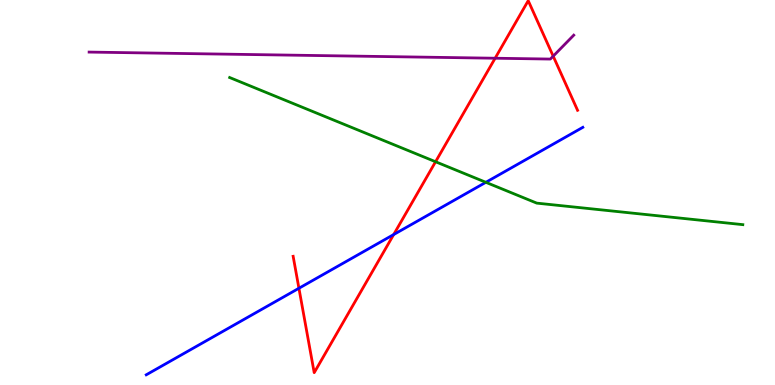[{'lines': ['blue', 'red'], 'intersections': [{'x': 3.86, 'y': 2.51}, {'x': 5.08, 'y': 3.91}]}, {'lines': ['green', 'red'], 'intersections': [{'x': 5.62, 'y': 5.8}]}, {'lines': ['purple', 'red'], 'intersections': [{'x': 6.39, 'y': 8.49}, {'x': 7.14, 'y': 8.54}]}, {'lines': ['blue', 'green'], 'intersections': [{'x': 6.27, 'y': 5.26}]}, {'lines': ['blue', 'purple'], 'intersections': []}, {'lines': ['green', 'purple'], 'intersections': []}]